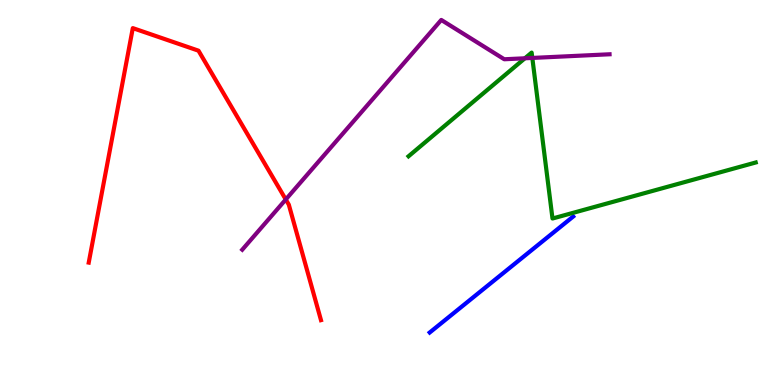[{'lines': ['blue', 'red'], 'intersections': []}, {'lines': ['green', 'red'], 'intersections': []}, {'lines': ['purple', 'red'], 'intersections': [{'x': 3.69, 'y': 4.82}]}, {'lines': ['blue', 'green'], 'intersections': []}, {'lines': ['blue', 'purple'], 'intersections': []}, {'lines': ['green', 'purple'], 'intersections': [{'x': 6.77, 'y': 8.49}, {'x': 6.87, 'y': 8.5}]}]